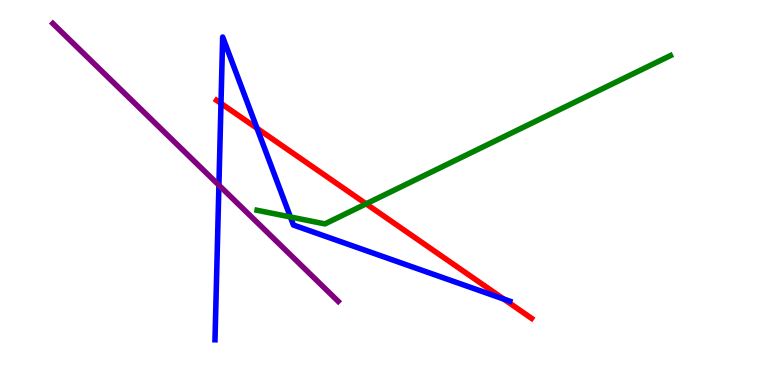[{'lines': ['blue', 'red'], 'intersections': [{'x': 2.85, 'y': 7.31}, {'x': 3.32, 'y': 6.67}, {'x': 6.5, 'y': 2.23}]}, {'lines': ['green', 'red'], 'intersections': [{'x': 4.72, 'y': 4.71}]}, {'lines': ['purple', 'red'], 'intersections': []}, {'lines': ['blue', 'green'], 'intersections': [{'x': 3.75, 'y': 4.36}]}, {'lines': ['blue', 'purple'], 'intersections': [{'x': 2.82, 'y': 5.19}]}, {'lines': ['green', 'purple'], 'intersections': []}]